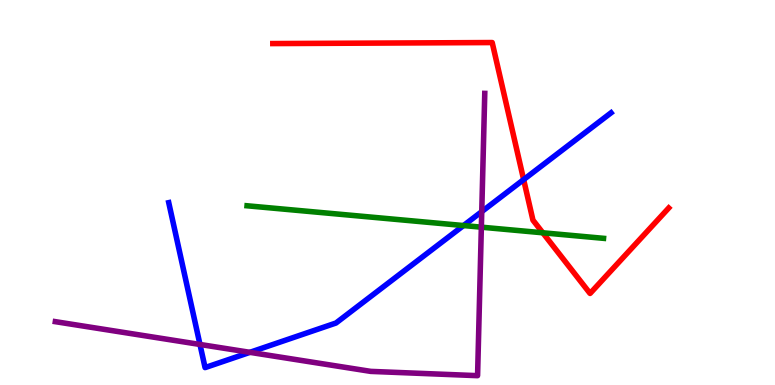[{'lines': ['blue', 'red'], 'intersections': [{'x': 6.76, 'y': 5.34}]}, {'lines': ['green', 'red'], 'intersections': [{'x': 7.0, 'y': 3.95}]}, {'lines': ['purple', 'red'], 'intersections': []}, {'lines': ['blue', 'green'], 'intersections': [{'x': 5.98, 'y': 4.14}]}, {'lines': ['blue', 'purple'], 'intersections': [{'x': 2.58, 'y': 1.05}, {'x': 3.22, 'y': 0.848}, {'x': 6.22, 'y': 4.5}]}, {'lines': ['green', 'purple'], 'intersections': [{'x': 6.21, 'y': 4.1}]}]